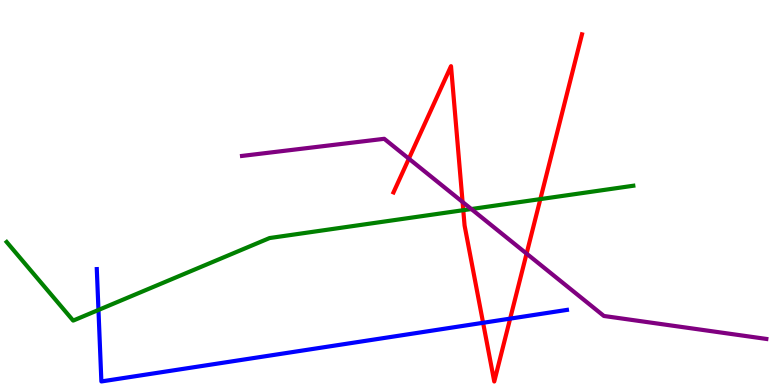[{'lines': ['blue', 'red'], 'intersections': [{'x': 6.23, 'y': 1.62}, {'x': 6.58, 'y': 1.72}]}, {'lines': ['green', 'red'], 'intersections': [{'x': 5.98, 'y': 4.54}, {'x': 6.97, 'y': 4.83}]}, {'lines': ['purple', 'red'], 'intersections': [{'x': 5.28, 'y': 5.88}, {'x': 5.97, 'y': 4.75}, {'x': 6.79, 'y': 3.41}]}, {'lines': ['blue', 'green'], 'intersections': [{'x': 1.27, 'y': 1.95}]}, {'lines': ['blue', 'purple'], 'intersections': []}, {'lines': ['green', 'purple'], 'intersections': [{'x': 6.08, 'y': 4.57}]}]